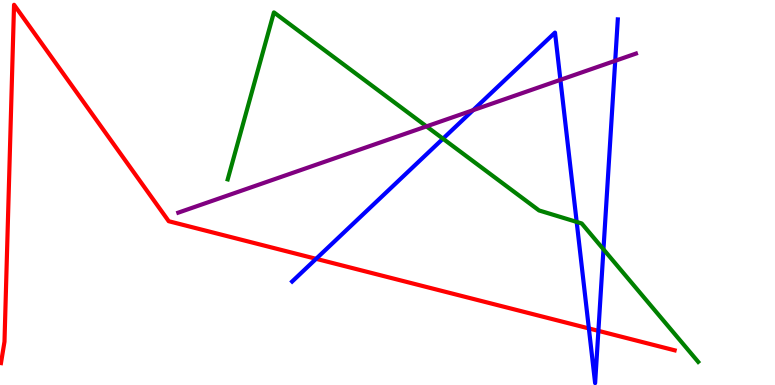[{'lines': ['blue', 'red'], 'intersections': [{'x': 4.08, 'y': 3.28}, {'x': 7.6, 'y': 1.47}, {'x': 7.72, 'y': 1.41}]}, {'lines': ['green', 'red'], 'intersections': []}, {'lines': ['purple', 'red'], 'intersections': []}, {'lines': ['blue', 'green'], 'intersections': [{'x': 5.72, 'y': 6.4}, {'x': 7.44, 'y': 4.24}, {'x': 7.79, 'y': 3.52}]}, {'lines': ['blue', 'purple'], 'intersections': [{'x': 6.1, 'y': 7.14}, {'x': 7.23, 'y': 7.93}, {'x': 7.94, 'y': 8.42}]}, {'lines': ['green', 'purple'], 'intersections': [{'x': 5.5, 'y': 6.72}]}]